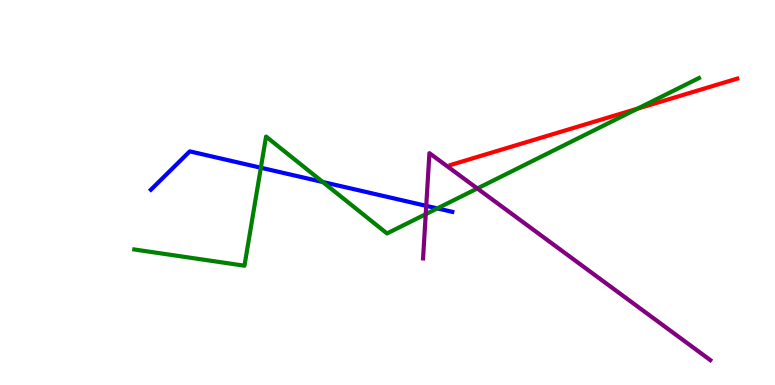[{'lines': ['blue', 'red'], 'intersections': []}, {'lines': ['green', 'red'], 'intersections': [{'x': 8.23, 'y': 7.18}]}, {'lines': ['purple', 'red'], 'intersections': []}, {'lines': ['blue', 'green'], 'intersections': [{'x': 3.37, 'y': 5.64}, {'x': 4.16, 'y': 5.27}, {'x': 5.64, 'y': 4.59}]}, {'lines': ['blue', 'purple'], 'intersections': [{'x': 5.5, 'y': 4.65}]}, {'lines': ['green', 'purple'], 'intersections': [{'x': 5.49, 'y': 4.44}, {'x': 6.16, 'y': 5.1}]}]